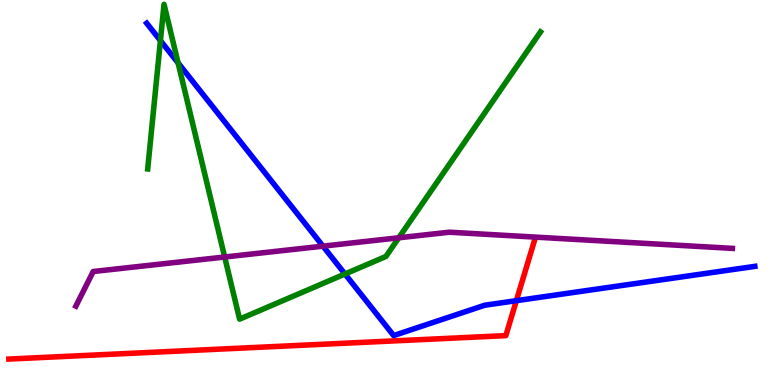[{'lines': ['blue', 'red'], 'intersections': [{'x': 6.66, 'y': 2.19}]}, {'lines': ['green', 'red'], 'intersections': []}, {'lines': ['purple', 'red'], 'intersections': []}, {'lines': ['blue', 'green'], 'intersections': [{'x': 2.07, 'y': 8.95}, {'x': 2.3, 'y': 8.37}, {'x': 4.45, 'y': 2.88}]}, {'lines': ['blue', 'purple'], 'intersections': [{'x': 4.17, 'y': 3.61}]}, {'lines': ['green', 'purple'], 'intersections': [{'x': 2.9, 'y': 3.32}, {'x': 5.15, 'y': 3.82}]}]